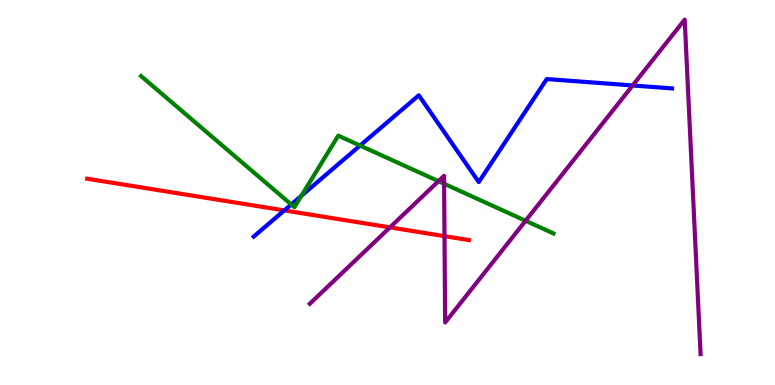[{'lines': ['blue', 'red'], 'intersections': [{'x': 3.67, 'y': 4.53}]}, {'lines': ['green', 'red'], 'intersections': []}, {'lines': ['purple', 'red'], 'intersections': [{'x': 5.03, 'y': 4.09}, {'x': 5.74, 'y': 3.87}]}, {'lines': ['blue', 'green'], 'intersections': [{'x': 3.76, 'y': 4.69}, {'x': 3.89, 'y': 4.91}, {'x': 4.65, 'y': 6.22}]}, {'lines': ['blue', 'purple'], 'intersections': [{'x': 8.16, 'y': 7.78}]}, {'lines': ['green', 'purple'], 'intersections': [{'x': 5.66, 'y': 5.29}, {'x': 5.73, 'y': 5.23}, {'x': 6.78, 'y': 4.27}]}]